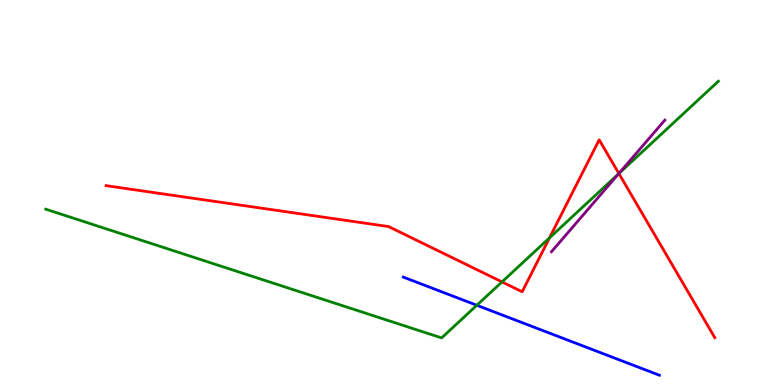[{'lines': ['blue', 'red'], 'intersections': []}, {'lines': ['green', 'red'], 'intersections': [{'x': 6.48, 'y': 2.68}, {'x': 7.09, 'y': 3.82}, {'x': 7.99, 'y': 5.49}]}, {'lines': ['purple', 'red'], 'intersections': [{'x': 7.99, 'y': 5.49}]}, {'lines': ['blue', 'green'], 'intersections': [{'x': 6.15, 'y': 2.07}]}, {'lines': ['blue', 'purple'], 'intersections': []}, {'lines': ['green', 'purple'], 'intersections': [{'x': 7.98, 'y': 5.49}]}]